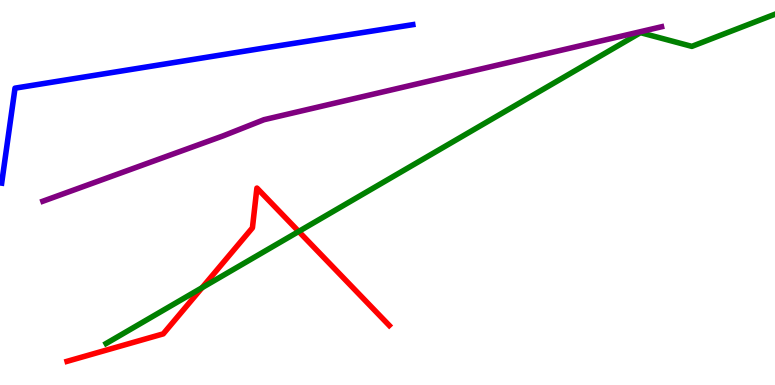[{'lines': ['blue', 'red'], 'intersections': []}, {'lines': ['green', 'red'], 'intersections': [{'x': 2.61, 'y': 2.53}, {'x': 3.85, 'y': 3.99}]}, {'lines': ['purple', 'red'], 'intersections': []}, {'lines': ['blue', 'green'], 'intersections': []}, {'lines': ['blue', 'purple'], 'intersections': []}, {'lines': ['green', 'purple'], 'intersections': []}]